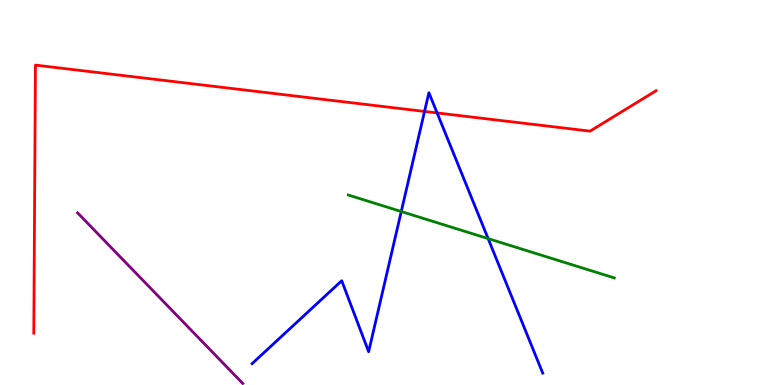[{'lines': ['blue', 'red'], 'intersections': [{'x': 5.48, 'y': 7.11}, {'x': 5.64, 'y': 7.07}]}, {'lines': ['green', 'red'], 'intersections': []}, {'lines': ['purple', 'red'], 'intersections': []}, {'lines': ['blue', 'green'], 'intersections': [{'x': 5.18, 'y': 4.51}, {'x': 6.3, 'y': 3.8}]}, {'lines': ['blue', 'purple'], 'intersections': []}, {'lines': ['green', 'purple'], 'intersections': []}]